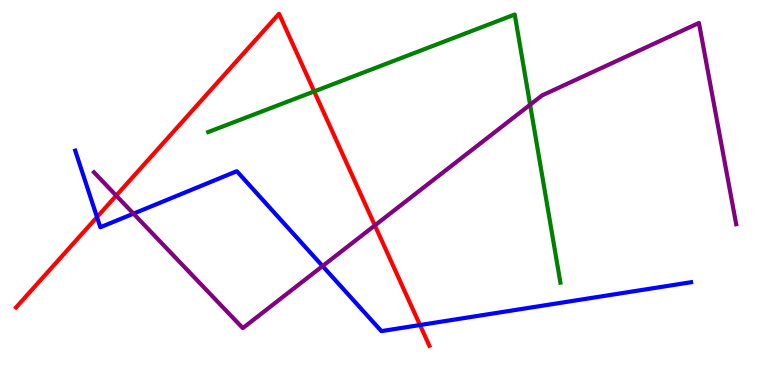[{'lines': ['blue', 'red'], 'intersections': [{'x': 1.25, 'y': 4.36}, {'x': 5.42, 'y': 1.56}]}, {'lines': ['green', 'red'], 'intersections': [{'x': 4.05, 'y': 7.63}]}, {'lines': ['purple', 'red'], 'intersections': [{'x': 1.5, 'y': 4.92}, {'x': 4.84, 'y': 4.15}]}, {'lines': ['blue', 'green'], 'intersections': []}, {'lines': ['blue', 'purple'], 'intersections': [{'x': 1.72, 'y': 4.45}, {'x': 4.16, 'y': 3.09}]}, {'lines': ['green', 'purple'], 'intersections': [{'x': 6.84, 'y': 7.28}]}]